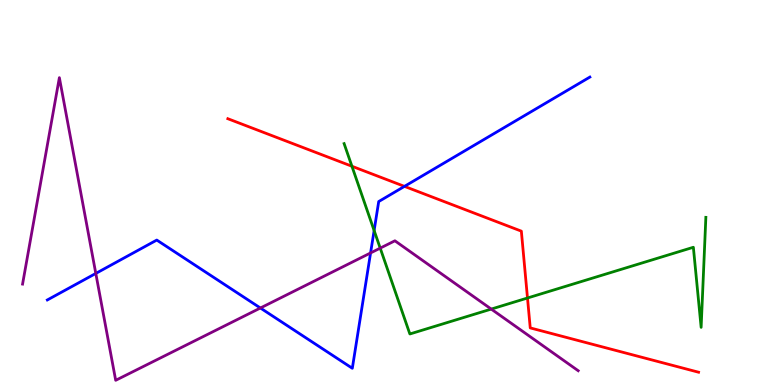[{'lines': ['blue', 'red'], 'intersections': [{'x': 5.22, 'y': 5.16}]}, {'lines': ['green', 'red'], 'intersections': [{'x': 4.54, 'y': 5.68}, {'x': 6.81, 'y': 2.26}]}, {'lines': ['purple', 'red'], 'intersections': []}, {'lines': ['blue', 'green'], 'intersections': [{'x': 4.83, 'y': 4.01}]}, {'lines': ['blue', 'purple'], 'intersections': [{'x': 1.24, 'y': 2.9}, {'x': 3.36, 'y': 2.0}, {'x': 4.78, 'y': 3.43}]}, {'lines': ['green', 'purple'], 'intersections': [{'x': 4.91, 'y': 3.56}, {'x': 6.34, 'y': 1.97}]}]